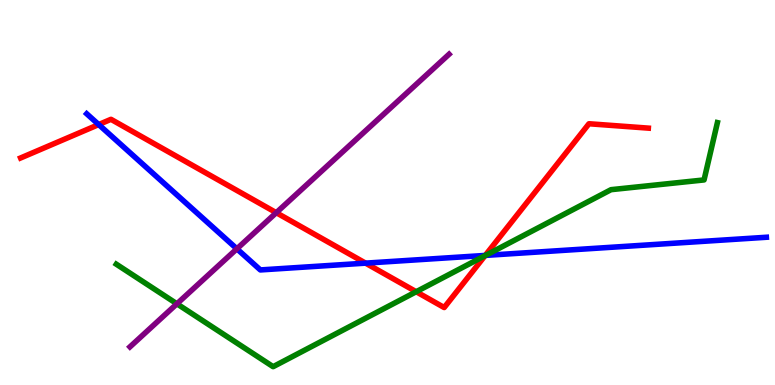[{'lines': ['blue', 'red'], 'intersections': [{'x': 1.27, 'y': 6.76}, {'x': 4.72, 'y': 3.17}, {'x': 6.26, 'y': 3.37}]}, {'lines': ['green', 'red'], 'intersections': [{'x': 5.37, 'y': 2.42}, {'x': 6.26, 'y': 3.36}]}, {'lines': ['purple', 'red'], 'intersections': [{'x': 3.56, 'y': 4.48}]}, {'lines': ['blue', 'green'], 'intersections': [{'x': 6.27, 'y': 3.37}]}, {'lines': ['blue', 'purple'], 'intersections': [{'x': 3.06, 'y': 3.54}]}, {'lines': ['green', 'purple'], 'intersections': [{'x': 2.28, 'y': 2.11}]}]